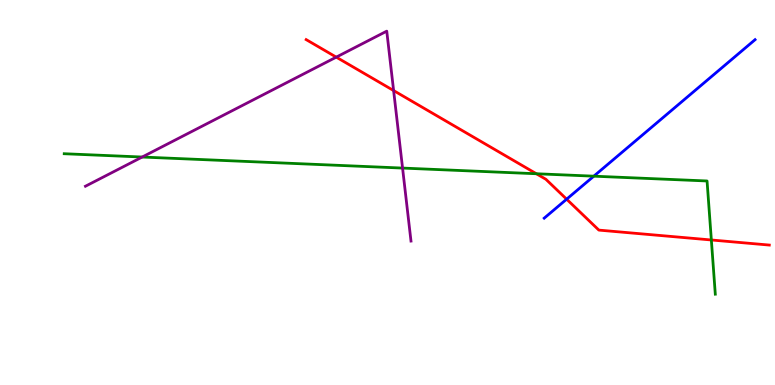[{'lines': ['blue', 'red'], 'intersections': [{'x': 7.31, 'y': 4.83}]}, {'lines': ['green', 'red'], 'intersections': [{'x': 6.92, 'y': 5.49}, {'x': 9.18, 'y': 3.77}]}, {'lines': ['purple', 'red'], 'intersections': [{'x': 4.34, 'y': 8.52}, {'x': 5.08, 'y': 7.65}]}, {'lines': ['blue', 'green'], 'intersections': [{'x': 7.66, 'y': 5.42}]}, {'lines': ['blue', 'purple'], 'intersections': []}, {'lines': ['green', 'purple'], 'intersections': [{'x': 1.83, 'y': 5.92}, {'x': 5.19, 'y': 5.63}]}]